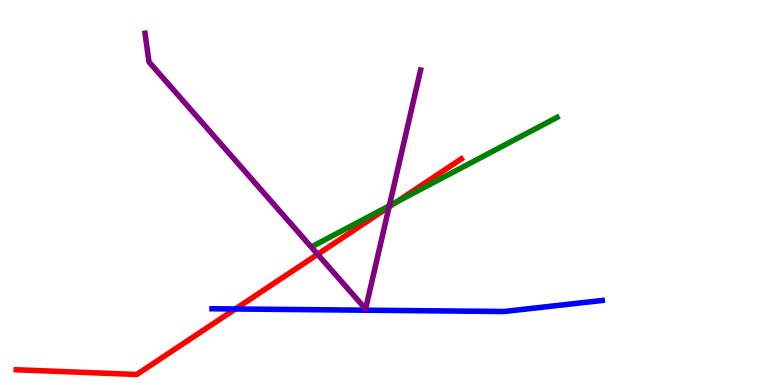[{'lines': ['blue', 'red'], 'intersections': [{'x': 3.04, 'y': 1.97}]}, {'lines': ['green', 'red'], 'intersections': [{'x': 5.11, 'y': 4.74}]}, {'lines': ['purple', 'red'], 'intersections': [{'x': 4.1, 'y': 3.39}, {'x': 5.02, 'y': 4.63}]}, {'lines': ['blue', 'green'], 'intersections': []}, {'lines': ['blue', 'purple'], 'intersections': []}, {'lines': ['green', 'purple'], 'intersections': [{'x': 5.02, 'y': 4.65}]}]